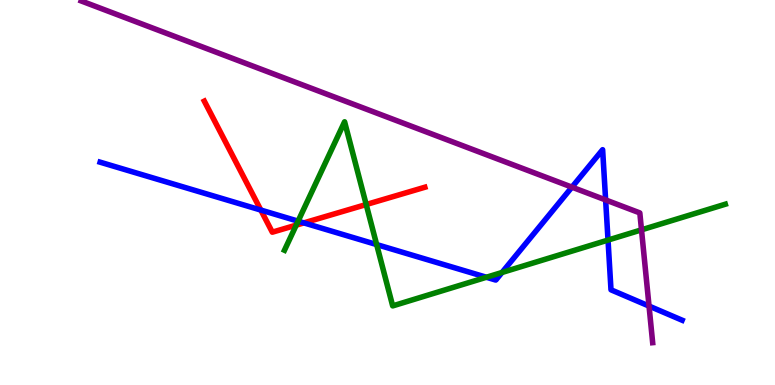[{'lines': ['blue', 'red'], 'intersections': [{'x': 3.37, 'y': 4.54}, {'x': 3.92, 'y': 4.21}]}, {'lines': ['green', 'red'], 'intersections': [{'x': 3.82, 'y': 4.15}, {'x': 4.73, 'y': 4.69}]}, {'lines': ['purple', 'red'], 'intersections': []}, {'lines': ['blue', 'green'], 'intersections': [{'x': 3.85, 'y': 4.26}, {'x': 4.86, 'y': 3.65}, {'x': 6.28, 'y': 2.8}, {'x': 6.48, 'y': 2.92}, {'x': 7.85, 'y': 3.76}]}, {'lines': ['blue', 'purple'], 'intersections': [{'x': 7.38, 'y': 5.14}, {'x': 7.81, 'y': 4.81}, {'x': 8.37, 'y': 2.05}]}, {'lines': ['green', 'purple'], 'intersections': [{'x': 8.28, 'y': 4.03}]}]